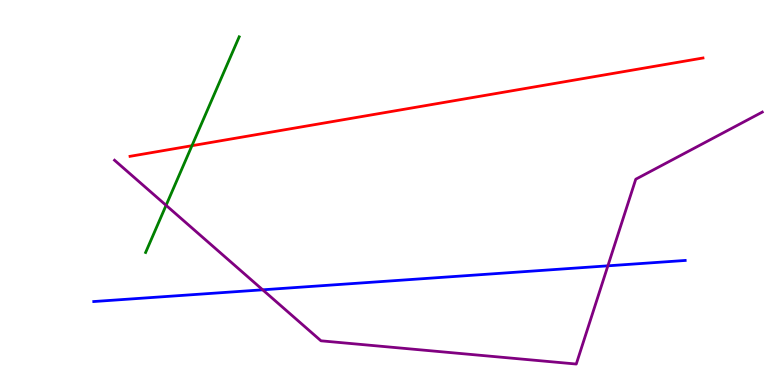[{'lines': ['blue', 'red'], 'intersections': []}, {'lines': ['green', 'red'], 'intersections': [{'x': 2.48, 'y': 6.22}]}, {'lines': ['purple', 'red'], 'intersections': []}, {'lines': ['blue', 'green'], 'intersections': []}, {'lines': ['blue', 'purple'], 'intersections': [{'x': 3.39, 'y': 2.47}, {'x': 7.84, 'y': 3.1}]}, {'lines': ['green', 'purple'], 'intersections': [{'x': 2.14, 'y': 4.67}]}]